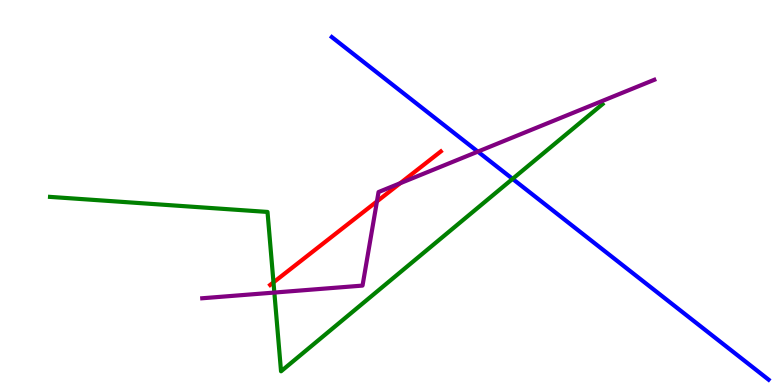[{'lines': ['blue', 'red'], 'intersections': []}, {'lines': ['green', 'red'], 'intersections': [{'x': 3.53, 'y': 2.67}]}, {'lines': ['purple', 'red'], 'intersections': [{'x': 4.86, 'y': 4.77}, {'x': 5.16, 'y': 5.24}]}, {'lines': ['blue', 'green'], 'intersections': [{'x': 6.61, 'y': 5.35}]}, {'lines': ['blue', 'purple'], 'intersections': [{'x': 6.17, 'y': 6.06}]}, {'lines': ['green', 'purple'], 'intersections': [{'x': 3.54, 'y': 2.4}]}]